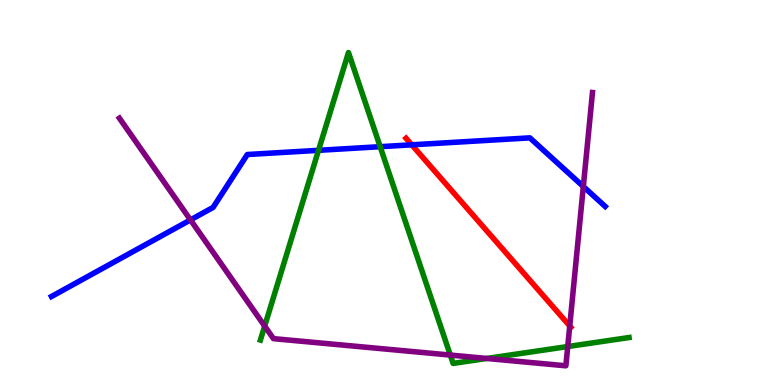[{'lines': ['blue', 'red'], 'intersections': [{'x': 5.31, 'y': 6.24}]}, {'lines': ['green', 'red'], 'intersections': []}, {'lines': ['purple', 'red'], 'intersections': [{'x': 7.35, 'y': 1.53}]}, {'lines': ['blue', 'green'], 'intersections': [{'x': 4.11, 'y': 6.1}, {'x': 4.91, 'y': 6.19}]}, {'lines': ['blue', 'purple'], 'intersections': [{'x': 2.46, 'y': 4.29}, {'x': 7.53, 'y': 5.16}]}, {'lines': ['green', 'purple'], 'intersections': [{'x': 3.42, 'y': 1.53}, {'x': 5.81, 'y': 0.778}, {'x': 6.28, 'y': 0.69}, {'x': 7.33, 'y': 0.999}]}]